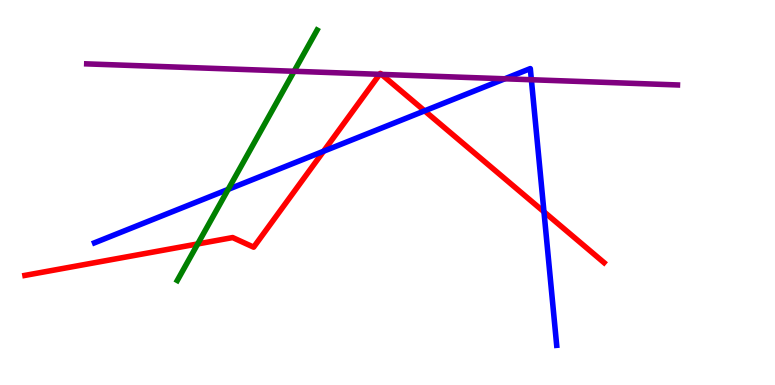[{'lines': ['blue', 'red'], 'intersections': [{'x': 4.18, 'y': 6.07}, {'x': 5.48, 'y': 7.12}, {'x': 7.02, 'y': 4.5}]}, {'lines': ['green', 'red'], 'intersections': [{'x': 2.55, 'y': 3.66}]}, {'lines': ['purple', 'red'], 'intersections': [{'x': 4.9, 'y': 8.07}, {'x': 4.92, 'y': 8.07}]}, {'lines': ['blue', 'green'], 'intersections': [{'x': 2.94, 'y': 5.08}]}, {'lines': ['blue', 'purple'], 'intersections': [{'x': 6.51, 'y': 7.95}, {'x': 6.86, 'y': 7.93}]}, {'lines': ['green', 'purple'], 'intersections': [{'x': 3.79, 'y': 8.15}]}]